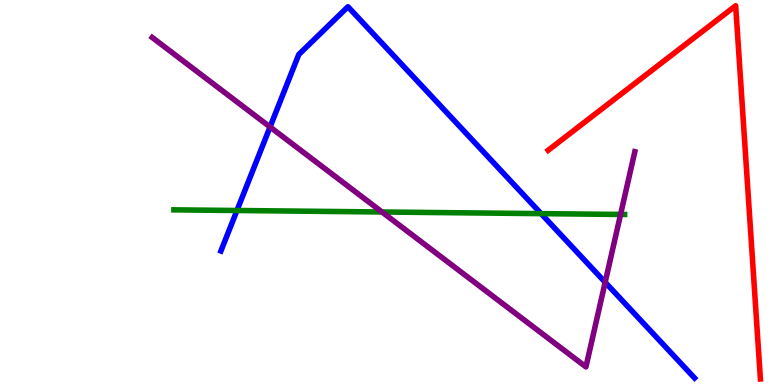[{'lines': ['blue', 'red'], 'intersections': []}, {'lines': ['green', 'red'], 'intersections': []}, {'lines': ['purple', 'red'], 'intersections': []}, {'lines': ['blue', 'green'], 'intersections': [{'x': 3.06, 'y': 4.53}, {'x': 6.98, 'y': 4.45}]}, {'lines': ['blue', 'purple'], 'intersections': [{'x': 3.48, 'y': 6.7}, {'x': 7.81, 'y': 2.67}]}, {'lines': ['green', 'purple'], 'intersections': [{'x': 4.93, 'y': 4.49}, {'x': 8.01, 'y': 4.43}]}]